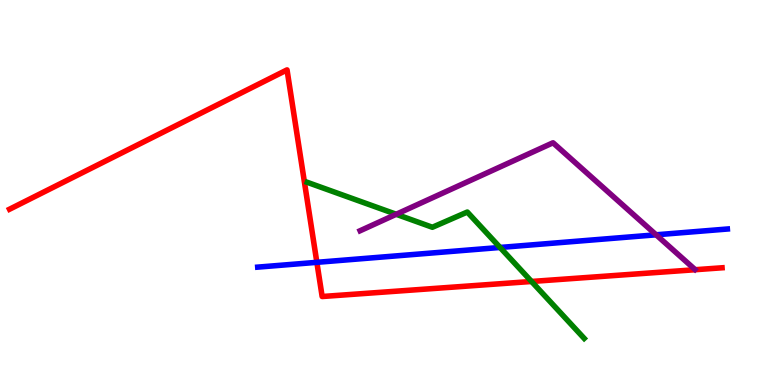[{'lines': ['blue', 'red'], 'intersections': [{'x': 4.09, 'y': 3.19}]}, {'lines': ['green', 'red'], 'intersections': [{'x': 6.86, 'y': 2.69}]}, {'lines': ['purple', 'red'], 'intersections': []}, {'lines': ['blue', 'green'], 'intersections': [{'x': 6.45, 'y': 3.57}]}, {'lines': ['blue', 'purple'], 'intersections': [{'x': 8.47, 'y': 3.9}]}, {'lines': ['green', 'purple'], 'intersections': [{'x': 5.11, 'y': 4.43}]}]